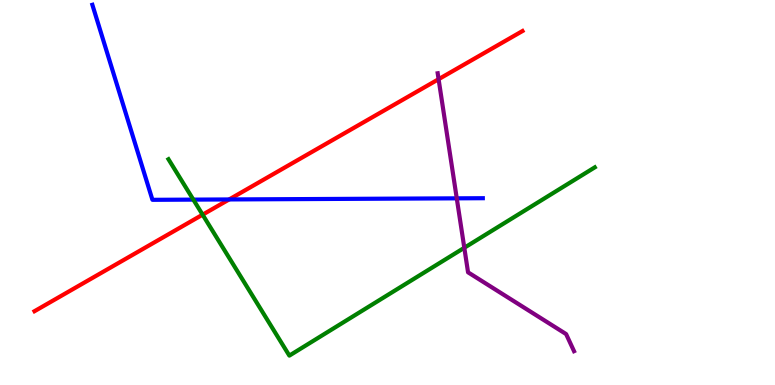[{'lines': ['blue', 'red'], 'intersections': [{'x': 2.96, 'y': 4.82}]}, {'lines': ['green', 'red'], 'intersections': [{'x': 2.61, 'y': 4.42}]}, {'lines': ['purple', 'red'], 'intersections': [{'x': 5.66, 'y': 7.94}]}, {'lines': ['blue', 'green'], 'intersections': [{'x': 2.49, 'y': 4.82}]}, {'lines': ['blue', 'purple'], 'intersections': [{'x': 5.89, 'y': 4.85}]}, {'lines': ['green', 'purple'], 'intersections': [{'x': 5.99, 'y': 3.56}]}]